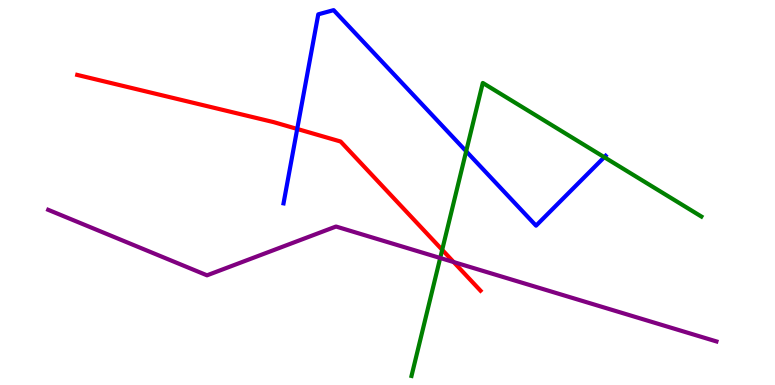[{'lines': ['blue', 'red'], 'intersections': [{'x': 3.83, 'y': 6.65}]}, {'lines': ['green', 'red'], 'intersections': [{'x': 5.71, 'y': 3.51}]}, {'lines': ['purple', 'red'], 'intersections': [{'x': 5.85, 'y': 3.19}]}, {'lines': ['blue', 'green'], 'intersections': [{'x': 6.02, 'y': 6.07}, {'x': 7.8, 'y': 5.92}]}, {'lines': ['blue', 'purple'], 'intersections': []}, {'lines': ['green', 'purple'], 'intersections': [{'x': 5.68, 'y': 3.3}]}]